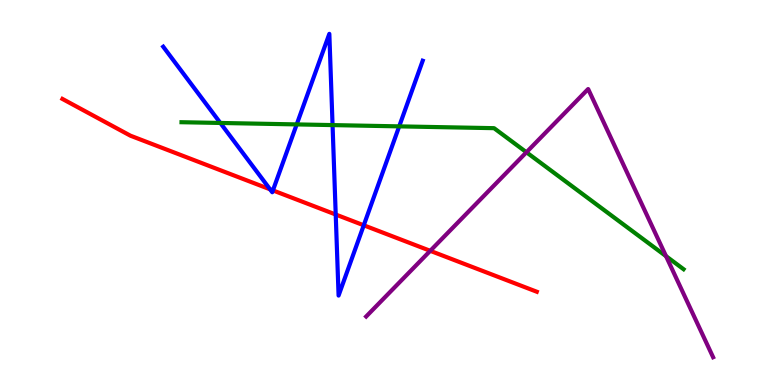[{'lines': ['blue', 'red'], 'intersections': [{'x': 3.48, 'y': 5.08}, {'x': 3.52, 'y': 5.05}, {'x': 4.33, 'y': 4.43}, {'x': 4.69, 'y': 4.15}]}, {'lines': ['green', 'red'], 'intersections': []}, {'lines': ['purple', 'red'], 'intersections': [{'x': 5.55, 'y': 3.49}]}, {'lines': ['blue', 'green'], 'intersections': [{'x': 2.84, 'y': 6.81}, {'x': 3.83, 'y': 6.77}, {'x': 4.29, 'y': 6.75}, {'x': 5.15, 'y': 6.72}]}, {'lines': ['blue', 'purple'], 'intersections': []}, {'lines': ['green', 'purple'], 'intersections': [{'x': 6.79, 'y': 6.05}, {'x': 8.59, 'y': 3.35}]}]